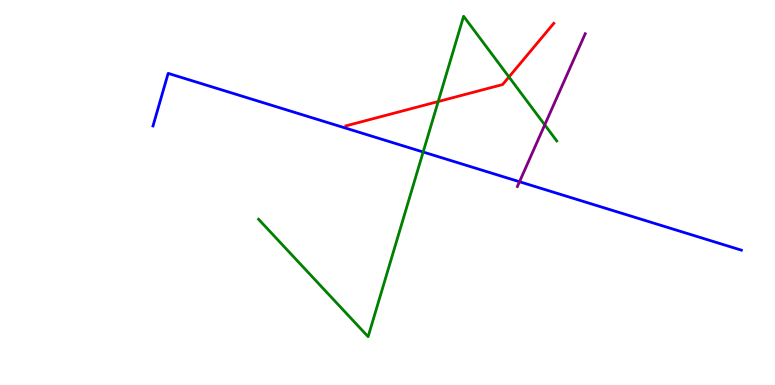[{'lines': ['blue', 'red'], 'intersections': []}, {'lines': ['green', 'red'], 'intersections': [{'x': 5.65, 'y': 7.36}, {'x': 6.57, 'y': 8.0}]}, {'lines': ['purple', 'red'], 'intersections': []}, {'lines': ['blue', 'green'], 'intersections': [{'x': 5.46, 'y': 6.05}]}, {'lines': ['blue', 'purple'], 'intersections': [{'x': 6.7, 'y': 5.28}]}, {'lines': ['green', 'purple'], 'intersections': [{'x': 7.03, 'y': 6.76}]}]